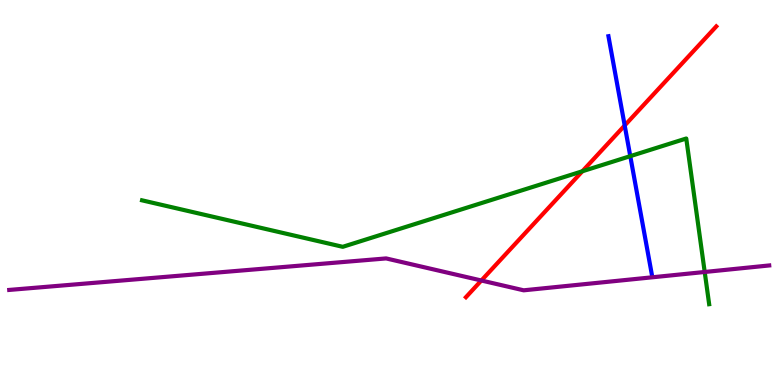[{'lines': ['blue', 'red'], 'intersections': [{'x': 8.06, 'y': 6.74}]}, {'lines': ['green', 'red'], 'intersections': [{'x': 7.51, 'y': 5.55}]}, {'lines': ['purple', 'red'], 'intersections': [{'x': 6.21, 'y': 2.71}]}, {'lines': ['blue', 'green'], 'intersections': [{'x': 8.13, 'y': 5.94}]}, {'lines': ['blue', 'purple'], 'intersections': []}, {'lines': ['green', 'purple'], 'intersections': [{'x': 9.09, 'y': 2.94}]}]